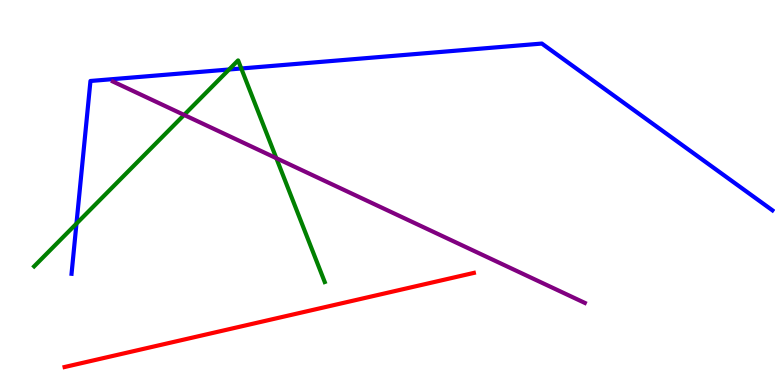[{'lines': ['blue', 'red'], 'intersections': []}, {'lines': ['green', 'red'], 'intersections': []}, {'lines': ['purple', 'red'], 'intersections': []}, {'lines': ['blue', 'green'], 'intersections': [{'x': 0.987, 'y': 4.19}, {'x': 2.96, 'y': 8.2}, {'x': 3.11, 'y': 8.22}]}, {'lines': ['blue', 'purple'], 'intersections': []}, {'lines': ['green', 'purple'], 'intersections': [{'x': 2.38, 'y': 7.01}, {'x': 3.57, 'y': 5.89}]}]